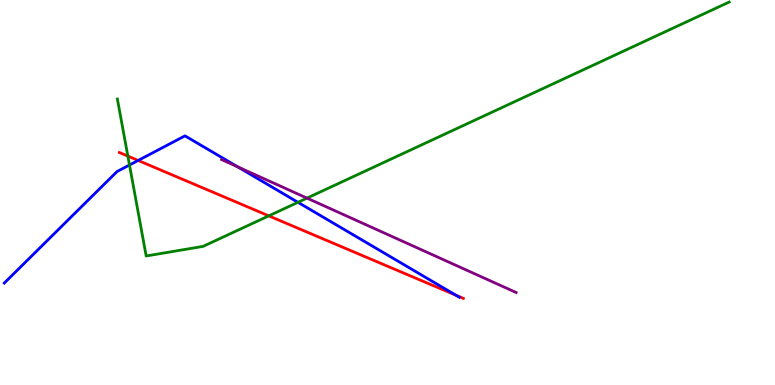[{'lines': ['blue', 'red'], 'intersections': [{'x': 1.78, 'y': 5.83}, {'x': 5.88, 'y': 2.33}]}, {'lines': ['green', 'red'], 'intersections': [{'x': 1.65, 'y': 5.95}, {'x': 3.47, 'y': 4.39}]}, {'lines': ['purple', 'red'], 'intersections': []}, {'lines': ['blue', 'green'], 'intersections': [{'x': 1.67, 'y': 5.71}, {'x': 3.84, 'y': 4.75}]}, {'lines': ['blue', 'purple'], 'intersections': [{'x': 3.07, 'y': 5.67}]}, {'lines': ['green', 'purple'], 'intersections': [{'x': 3.96, 'y': 4.85}]}]